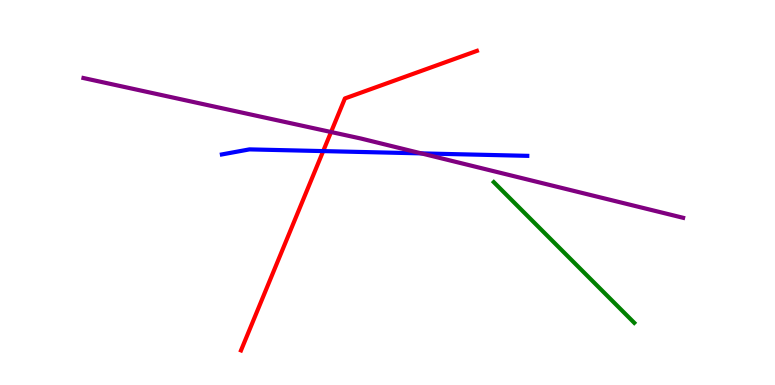[{'lines': ['blue', 'red'], 'intersections': [{'x': 4.17, 'y': 6.08}]}, {'lines': ['green', 'red'], 'intersections': []}, {'lines': ['purple', 'red'], 'intersections': [{'x': 4.27, 'y': 6.57}]}, {'lines': ['blue', 'green'], 'intersections': []}, {'lines': ['blue', 'purple'], 'intersections': [{'x': 5.44, 'y': 6.02}]}, {'lines': ['green', 'purple'], 'intersections': []}]